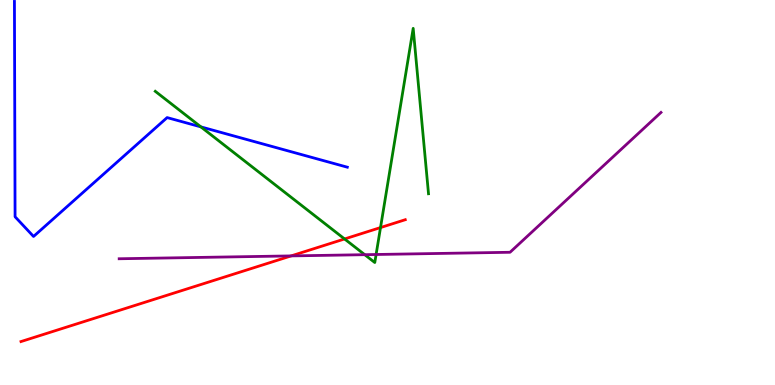[{'lines': ['blue', 'red'], 'intersections': []}, {'lines': ['green', 'red'], 'intersections': [{'x': 4.45, 'y': 3.79}, {'x': 4.91, 'y': 4.09}]}, {'lines': ['purple', 'red'], 'intersections': [{'x': 3.76, 'y': 3.35}]}, {'lines': ['blue', 'green'], 'intersections': [{'x': 2.59, 'y': 6.7}]}, {'lines': ['blue', 'purple'], 'intersections': []}, {'lines': ['green', 'purple'], 'intersections': [{'x': 4.71, 'y': 3.38}, {'x': 4.85, 'y': 3.39}]}]